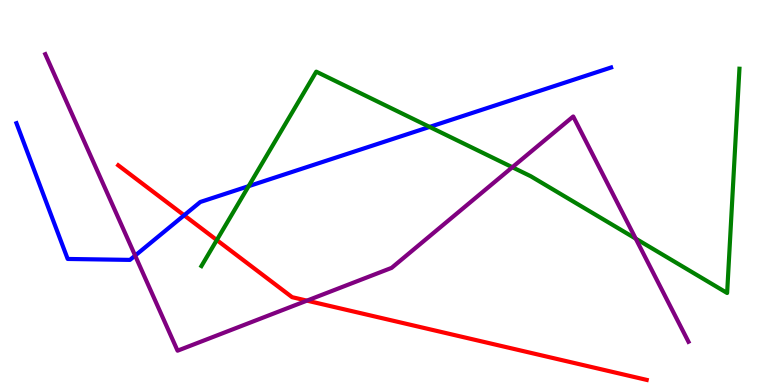[{'lines': ['blue', 'red'], 'intersections': [{'x': 2.38, 'y': 4.41}]}, {'lines': ['green', 'red'], 'intersections': [{'x': 2.8, 'y': 3.76}]}, {'lines': ['purple', 'red'], 'intersections': [{'x': 3.96, 'y': 2.19}]}, {'lines': ['blue', 'green'], 'intersections': [{'x': 3.21, 'y': 5.16}, {'x': 5.54, 'y': 6.7}]}, {'lines': ['blue', 'purple'], 'intersections': [{'x': 1.74, 'y': 3.36}]}, {'lines': ['green', 'purple'], 'intersections': [{'x': 6.61, 'y': 5.66}, {'x': 8.2, 'y': 3.8}]}]